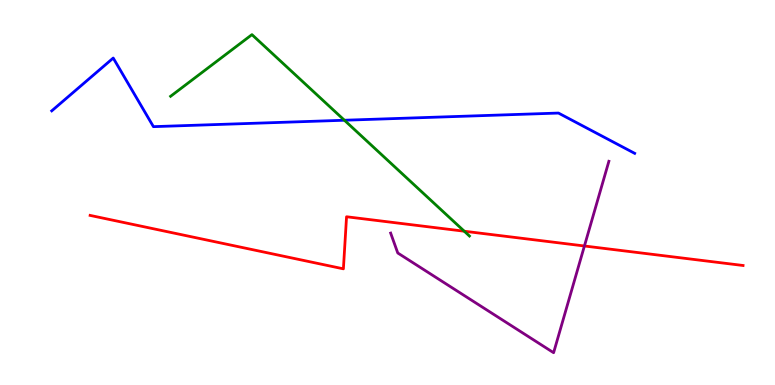[{'lines': ['blue', 'red'], 'intersections': []}, {'lines': ['green', 'red'], 'intersections': [{'x': 5.99, 'y': 3.99}]}, {'lines': ['purple', 'red'], 'intersections': [{'x': 7.54, 'y': 3.61}]}, {'lines': ['blue', 'green'], 'intersections': [{'x': 4.44, 'y': 6.88}]}, {'lines': ['blue', 'purple'], 'intersections': []}, {'lines': ['green', 'purple'], 'intersections': []}]